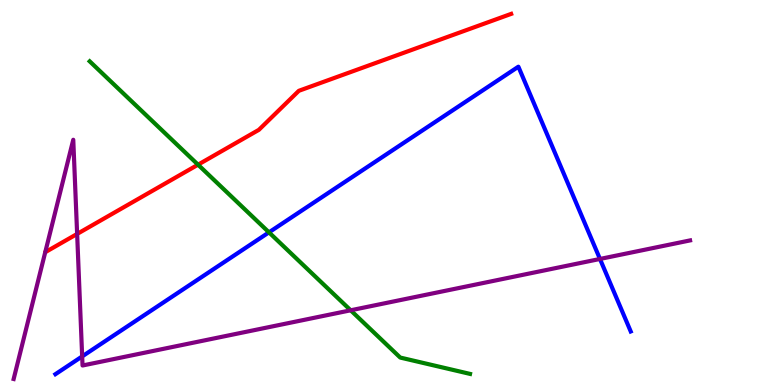[{'lines': ['blue', 'red'], 'intersections': []}, {'lines': ['green', 'red'], 'intersections': [{'x': 2.56, 'y': 5.72}]}, {'lines': ['purple', 'red'], 'intersections': [{'x': 0.995, 'y': 3.92}]}, {'lines': ['blue', 'green'], 'intersections': [{'x': 3.47, 'y': 3.96}]}, {'lines': ['blue', 'purple'], 'intersections': [{'x': 1.06, 'y': 0.742}, {'x': 7.74, 'y': 3.27}]}, {'lines': ['green', 'purple'], 'intersections': [{'x': 4.52, 'y': 1.94}]}]